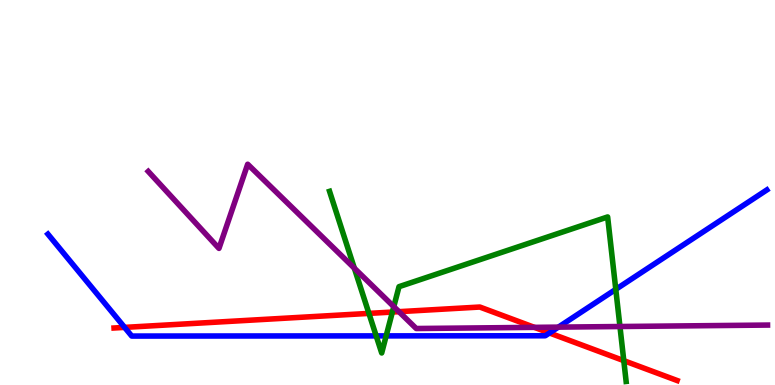[{'lines': ['blue', 'red'], 'intersections': [{'x': 1.61, 'y': 1.5}, {'x': 7.09, 'y': 1.35}]}, {'lines': ['green', 'red'], 'intersections': [{'x': 4.76, 'y': 1.86}, {'x': 5.06, 'y': 1.89}, {'x': 8.05, 'y': 0.633}]}, {'lines': ['purple', 'red'], 'intersections': [{'x': 5.15, 'y': 1.9}, {'x': 6.9, 'y': 1.5}]}, {'lines': ['blue', 'green'], 'intersections': [{'x': 4.85, 'y': 1.28}, {'x': 4.98, 'y': 1.28}, {'x': 7.95, 'y': 2.48}]}, {'lines': ['blue', 'purple'], 'intersections': [{'x': 7.21, 'y': 1.5}]}, {'lines': ['green', 'purple'], 'intersections': [{'x': 4.57, 'y': 3.03}, {'x': 5.08, 'y': 2.04}, {'x': 8.0, 'y': 1.52}]}]